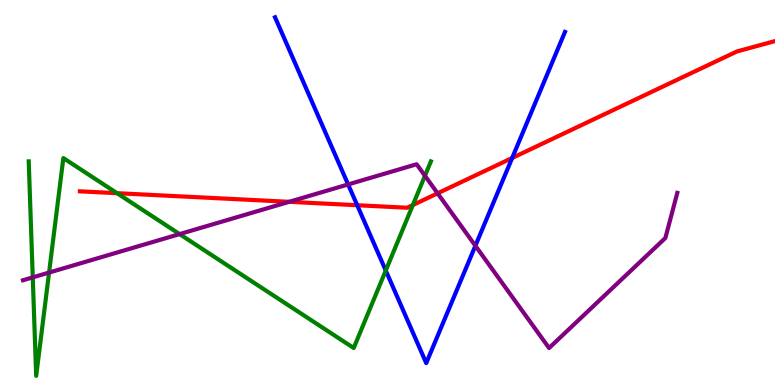[{'lines': ['blue', 'red'], 'intersections': [{'x': 4.61, 'y': 4.67}, {'x': 6.61, 'y': 5.9}]}, {'lines': ['green', 'red'], 'intersections': [{'x': 1.51, 'y': 4.98}, {'x': 5.33, 'y': 4.67}]}, {'lines': ['purple', 'red'], 'intersections': [{'x': 3.73, 'y': 4.76}, {'x': 5.65, 'y': 4.98}]}, {'lines': ['blue', 'green'], 'intersections': [{'x': 4.98, 'y': 2.97}]}, {'lines': ['blue', 'purple'], 'intersections': [{'x': 4.49, 'y': 5.21}, {'x': 6.13, 'y': 3.62}]}, {'lines': ['green', 'purple'], 'intersections': [{'x': 0.423, 'y': 2.8}, {'x': 0.633, 'y': 2.92}, {'x': 2.32, 'y': 3.92}, {'x': 5.48, 'y': 5.43}]}]